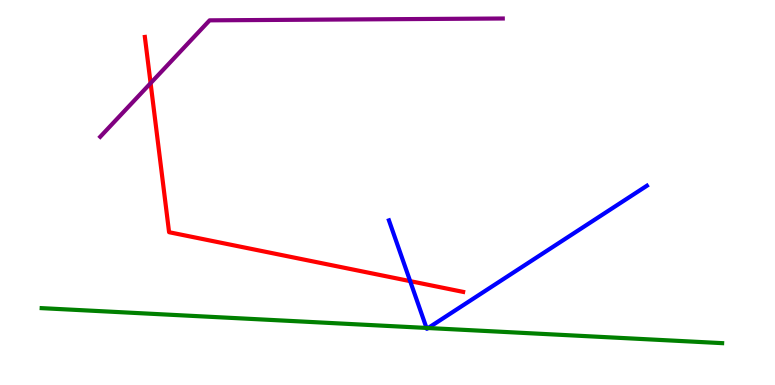[{'lines': ['blue', 'red'], 'intersections': [{'x': 5.29, 'y': 2.7}]}, {'lines': ['green', 'red'], 'intersections': []}, {'lines': ['purple', 'red'], 'intersections': [{'x': 1.94, 'y': 7.84}]}, {'lines': ['blue', 'green'], 'intersections': [{'x': 5.5, 'y': 1.48}, {'x': 5.52, 'y': 1.48}]}, {'lines': ['blue', 'purple'], 'intersections': []}, {'lines': ['green', 'purple'], 'intersections': []}]